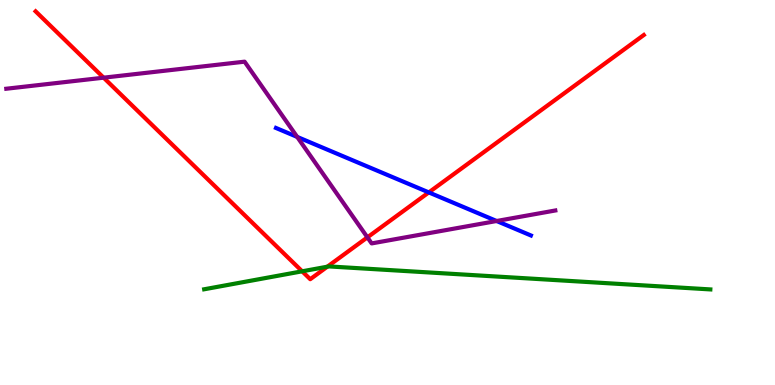[{'lines': ['blue', 'red'], 'intersections': [{'x': 5.53, 'y': 5.0}]}, {'lines': ['green', 'red'], 'intersections': [{'x': 3.9, 'y': 2.95}, {'x': 4.22, 'y': 3.07}]}, {'lines': ['purple', 'red'], 'intersections': [{'x': 1.34, 'y': 7.98}, {'x': 4.74, 'y': 3.84}]}, {'lines': ['blue', 'green'], 'intersections': []}, {'lines': ['blue', 'purple'], 'intersections': [{'x': 3.83, 'y': 6.44}, {'x': 6.41, 'y': 4.26}]}, {'lines': ['green', 'purple'], 'intersections': []}]